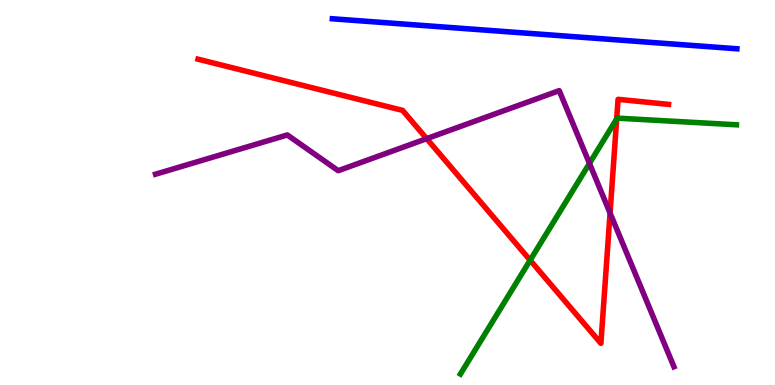[{'lines': ['blue', 'red'], 'intersections': []}, {'lines': ['green', 'red'], 'intersections': [{'x': 6.84, 'y': 3.24}, {'x': 7.96, 'y': 6.91}]}, {'lines': ['purple', 'red'], 'intersections': [{'x': 5.51, 'y': 6.4}, {'x': 7.87, 'y': 4.47}]}, {'lines': ['blue', 'green'], 'intersections': []}, {'lines': ['blue', 'purple'], 'intersections': []}, {'lines': ['green', 'purple'], 'intersections': [{'x': 7.61, 'y': 5.76}]}]